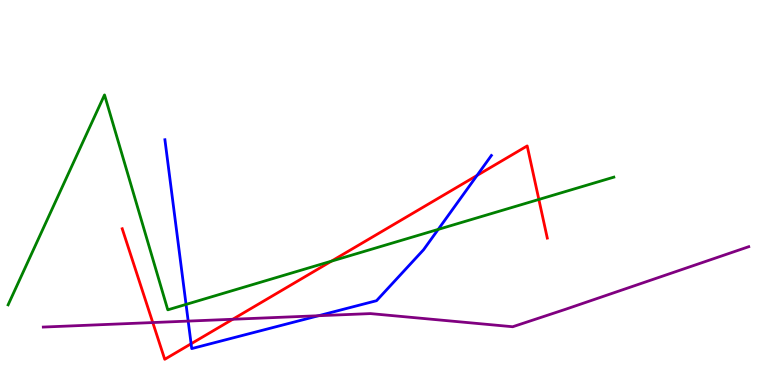[{'lines': ['blue', 'red'], 'intersections': [{'x': 2.47, 'y': 1.07}, {'x': 6.15, 'y': 5.44}]}, {'lines': ['green', 'red'], 'intersections': [{'x': 4.28, 'y': 3.22}, {'x': 6.95, 'y': 4.82}]}, {'lines': ['purple', 'red'], 'intersections': [{'x': 1.97, 'y': 1.62}, {'x': 3.0, 'y': 1.71}]}, {'lines': ['blue', 'green'], 'intersections': [{'x': 2.4, 'y': 2.09}, {'x': 5.65, 'y': 4.04}]}, {'lines': ['blue', 'purple'], 'intersections': [{'x': 2.43, 'y': 1.66}, {'x': 4.11, 'y': 1.8}]}, {'lines': ['green', 'purple'], 'intersections': []}]